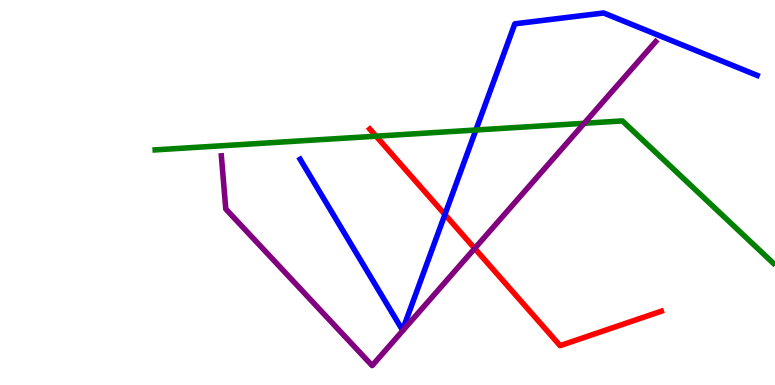[{'lines': ['blue', 'red'], 'intersections': [{'x': 5.74, 'y': 4.43}]}, {'lines': ['green', 'red'], 'intersections': [{'x': 4.85, 'y': 6.46}]}, {'lines': ['purple', 'red'], 'intersections': [{'x': 6.13, 'y': 3.55}]}, {'lines': ['blue', 'green'], 'intersections': [{'x': 6.14, 'y': 6.62}]}, {'lines': ['blue', 'purple'], 'intersections': []}, {'lines': ['green', 'purple'], 'intersections': [{'x': 7.54, 'y': 6.8}]}]